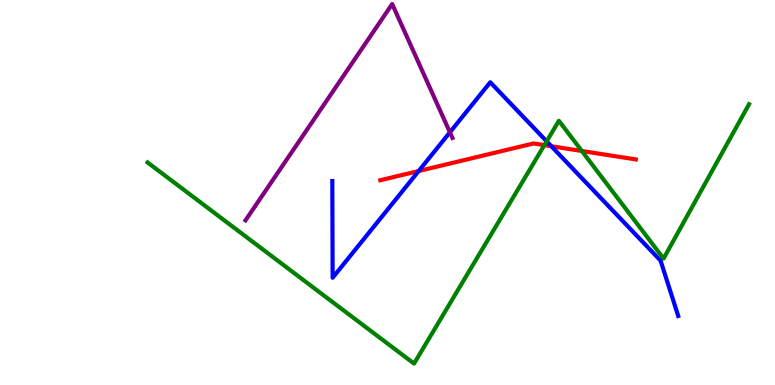[{'lines': ['blue', 'red'], 'intersections': [{'x': 5.4, 'y': 5.56}, {'x': 7.11, 'y': 6.2}]}, {'lines': ['green', 'red'], 'intersections': [{'x': 7.02, 'y': 6.23}, {'x': 7.51, 'y': 6.08}]}, {'lines': ['purple', 'red'], 'intersections': []}, {'lines': ['blue', 'green'], 'intersections': [{'x': 7.05, 'y': 6.33}]}, {'lines': ['blue', 'purple'], 'intersections': [{'x': 5.81, 'y': 6.56}]}, {'lines': ['green', 'purple'], 'intersections': []}]